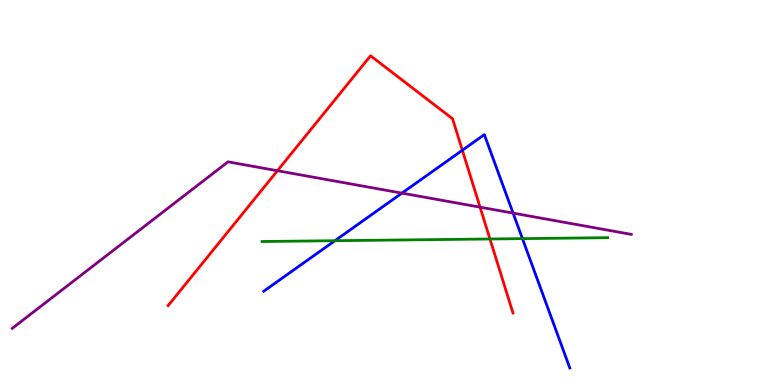[{'lines': ['blue', 'red'], 'intersections': [{'x': 5.97, 'y': 6.1}]}, {'lines': ['green', 'red'], 'intersections': [{'x': 6.32, 'y': 3.79}]}, {'lines': ['purple', 'red'], 'intersections': [{'x': 3.58, 'y': 5.57}, {'x': 6.19, 'y': 4.62}]}, {'lines': ['blue', 'green'], 'intersections': [{'x': 4.32, 'y': 3.75}, {'x': 6.74, 'y': 3.8}]}, {'lines': ['blue', 'purple'], 'intersections': [{'x': 5.19, 'y': 4.98}, {'x': 6.62, 'y': 4.46}]}, {'lines': ['green', 'purple'], 'intersections': []}]